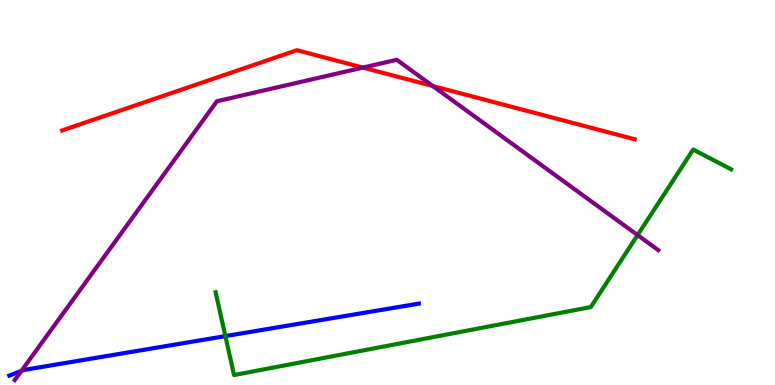[{'lines': ['blue', 'red'], 'intersections': []}, {'lines': ['green', 'red'], 'intersections': []}, {'lines': ['purple', 'red'], 'intersections': [{'x': 4.68, 'y': 8.24}, {'x': 5.58, 'y': 7.77}]}, {'lines': ['blue', 'green'], 'intersections': [{'x': 2.91, 'y': 1.27}]}, {'lines': ['blue', 'purple'], 'intersections': [{'x': 0.277, 'y': 0.367}]}, {'lines': ['green', 'purple'], 'intersections': [{'x': 8.23, 'y': 3.89}]}]